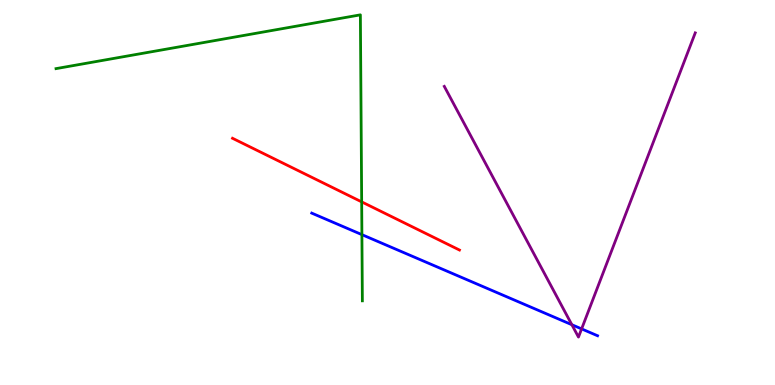[{'lines': ['blue', 'red'], 'intersections': []}, {'lines': ['green', 'red'], 'intersections': [{'x': 4.67, 'y': 4.76}]}, {'lines': ['purple', 'red'], 'intersections': []}, {'lines': ['blue', 'green'], 'intersections': [{'x': 4.67, 'y': 3.91}]}, {'lines': ['blue', 'purple'], 'intersections': [{'x': 7.38, 'y': 1.57}, {'x': 7.5, 'y': 1.46}]}, {'lines': ['green', 'purple'], 'intersections': []}]